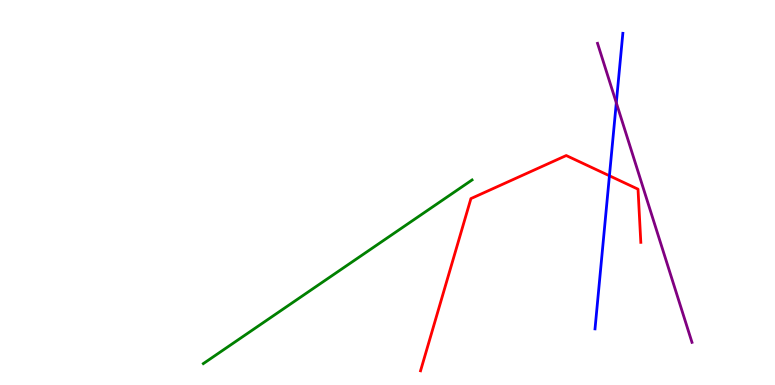[{'lines': ['blue', 'red'], 'intersections': [{'x': 7.86, 'y': 5.43}]}, {'lines': ['green', 'red'], 'intersections': []}, {'lines': ['purple', 'red'], 'intersections': []}, {'lines': ['blue', 'green'], 'intersections': []}, {'lines': ['blue', 'purple'], 'intersections': [{'x': 7.95, 'y': 7.33}]}, {'lines': ['green', 'purple'], 'intersections': []}]